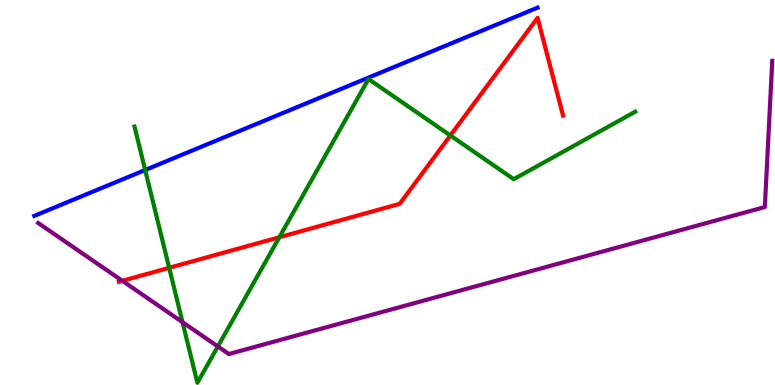[{'lines': ['blue', 'red'], 'intersections': []}, {'lines': ['green', 'red'], 'intersections': [{'x': 2.18, 'y': 3.04}, {'x': 3.6, 'y': 3.84}, {'x': 5.81, 'y': 6.48}]}, {'lines': ['purple', 'red'], 'intersections': [{'x': 1.58, 'y': 2.71}]}, {'lines': ['blue', 'green'], 'intersections': [{'x': 1.87, 'y': 5.58}]}, {'lines': ['blue', 'purple'], 'intersections': []}, {'lines': ['green', 'purple'], 'intersections': [{'x': 2.36, 'y': 1.63}, {'x': 2.81, 'y': 1.0}]}]